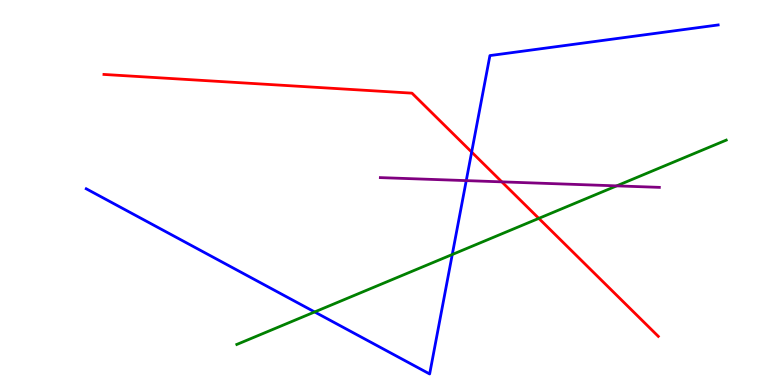[{'lines': ['blue', 'red'], 'intersections': [{'x': 6.09, 'y': 6.05}]}, {'lines': ['green', 'red'], 'intersections': [{'x': 6.95, 'y': 4.33}]}, {'lines': ['purple', 'red'], 'intersections': [{'x': 6.48, 'y': 5.28}]}, {'lines': ['blue', 'green'], 'intersections': [{'x': 4.06, 'y': 1.9}, {'x': 5.84, 'y': 3.39}]}, {'lines': ['blue', 'purple'], 'intersections': [{'x': 6.02, 'y': 5.31}]}, {'lines': ['green', 'purple'], 'intersections': [{'x': 7.96, 'y': 5.17}]}]